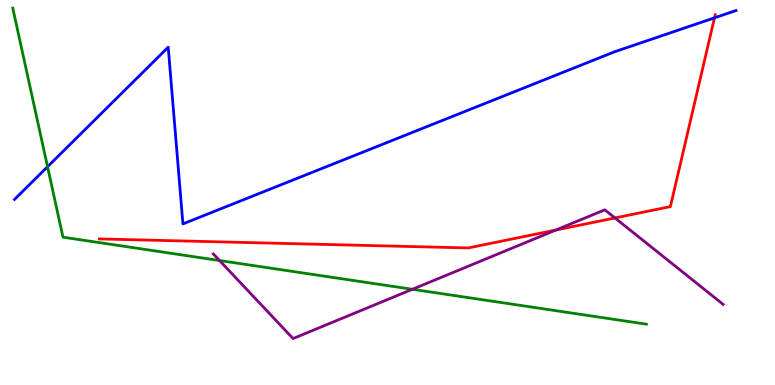[{'lines': ['blue', 'red'], 'intersections': [{'x': 9.22, 'y': 9.54}]}, {'lines': ['green', 'red'], 'intersections': []}, {'lines': ['purple', 'red'], 'intersections': [{'x': 7.17, 'y': 4.03}, {'x': 7.94, 'y': 4.34}]}, {'lines': ['blue', 'green'], 'intersections': [{'x': 0.613, 'y': 5.67}]}, {'lines': ['blue', 'purple'], 'intersections': []}, {'lines': ['green', 'purple'], 'intersections': [{'x': 2.83, 'y': 3.23}, {'x': 5.32, 'y': 2.49}]}]